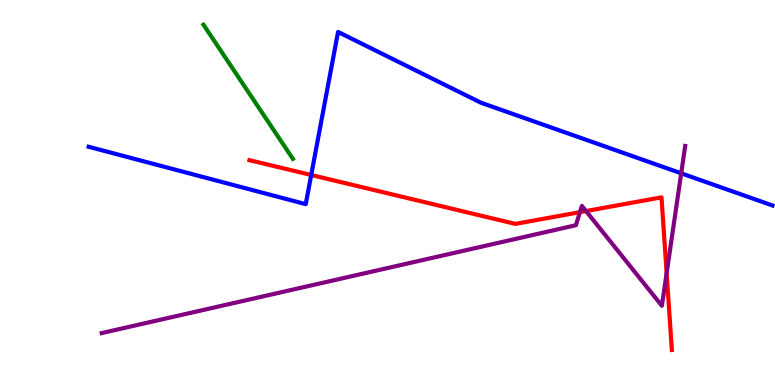[{'lines': ['blue', 'red'], 'intersections': [{'x': 4.02, 'y': 5.45}]}, {'lines': ['green', 'red'], 'intersections': []}, {'lines': ['purple', 'red'], 'intersections': [{'x': 7.48, 'y': 4.49}, {'x': 7.56, 'y': 4.52}, {'x': 8.6, 'y': 2.91}]}, {'lines': ['blue', 'green'], 'intersections': []}, {'lines': ['blue', 'purple'], 'intersections': [{'x': 8.79, 'y': 5.5}]}, {'lines': ['green', 'purple'], 'intersections': []}]